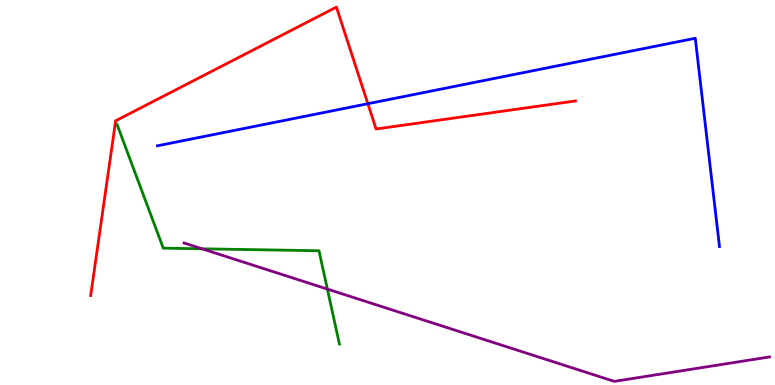[{'lines': ['blue', 'red'], 'intersections': [{'x': 4.75, 'y': 7.31}]}, {'lines': ['green', 'red'], 'intersections': []}, {'lines': ['purple', 'red'], 'intersections': []}, {'lines': ['blue', 'green'], 'intersections': []}, {'lines': ['blue', 'purple'], 'intersections': []}, {'lines': ['green', 'purple'], 'intersections': [{'x': 2.61, 'y': 3.54}, {'x': 4.22, 'y': 2.49}]}]